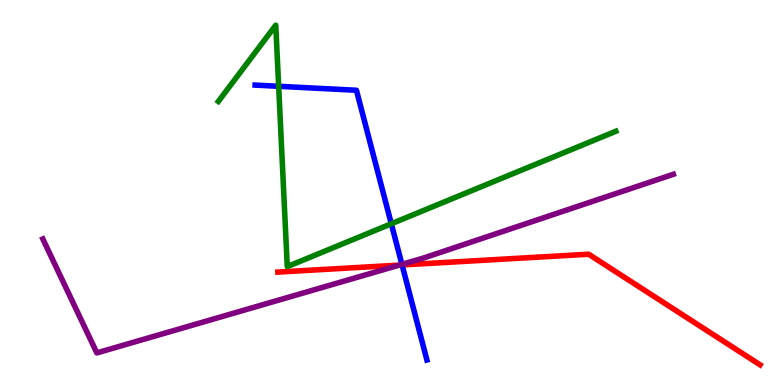[{'lines': ['blue', 'red'], 'intersections': [{'x': 5.19, 'y': 3.12}]}, {'lines': ['green', 'red'], 'intersections': []}, {'lines': ['purple', 'red'], 'intersections': [{'x': 5.15, 'y': 3.11}]}, {'lines': ['blue', 'green'], 'intersections': [{'x': 3.6, 'y': 7.76}, {'x': 5.05, 'y': 4.19}]}, {'lines': ['blue', 'purple'], 'intersections': [{'x': 5.19, 'y': 3.13}]}, {'lines': ['green', 'purple'], 'intersections': []}]